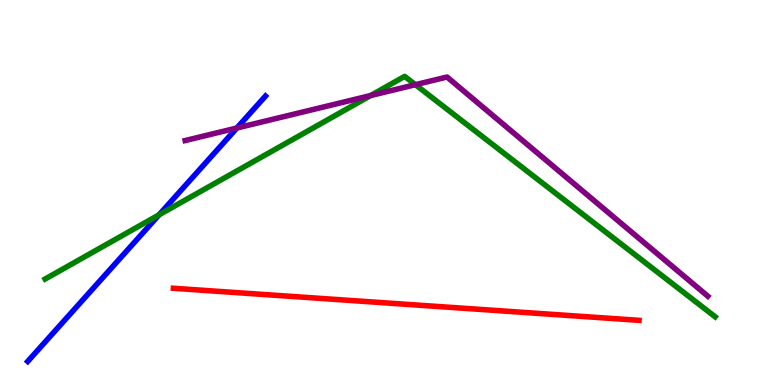[{'lines': ['blue', 'red'], 'intersections': []}, {'lines': ['green', 'red'], 'intersections': []}, {'lines': ['purple', 'red'], 'intersections': []}, {'lines': ['blue', 'green'], 'intersections': [{'x': 2.05, 'y': 4.42}]}, {'lines': ['blue', 'purple'], 'intersections': [{'x': 3.06, 'y': 6.68}]}, {'lines': ['green', 'purple'], 'intersections': [{'x': 4.78, 'y': 7.52}, {'x': 5.36, 'y': 7.8}]}]